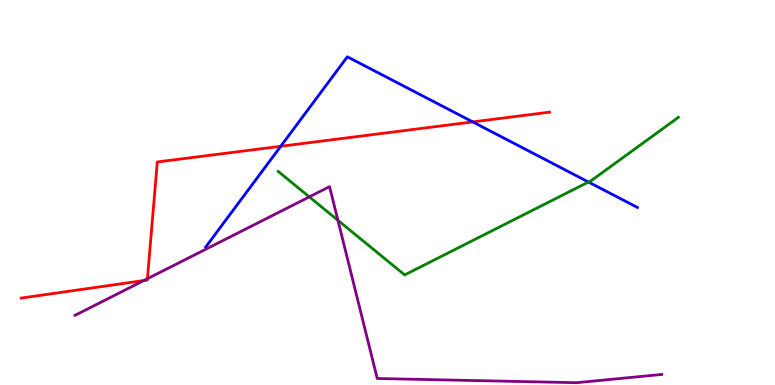[{'lines': ['blue', 'red'], 'intersections': [{'x': 3.62, 'y': 6.2}, {'x': 6.1, 'y': 6.83}]}, {'lines': ['green', 'red'], 'intersections': []}, {'lines': ['purple', 'red'], 'intersections': [{'x': 1.86, 'y': 2.71}, {'x': 1.9, 'y': 2.76}]}, {'lines': ['blue', 'green'], 'intersections': [{'x': 7.59, 'y': 5.27}]}, {'lines': ['blue', 'purple'], 'intersections': []}, {'lines': ['green', 'purple'], 'intersections': [{'x': 3.99, 'y': 4.89}, {'x': 4.36, 'y': 4.28}]}]